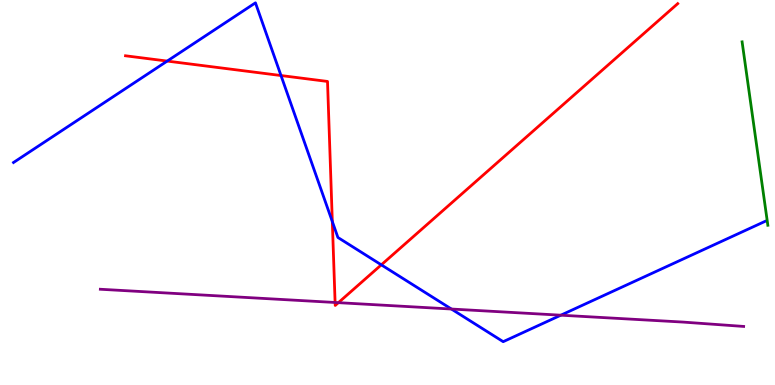[{'lines': ['blue', 'red'], 'intersections': [{'x': 2.16, 'y': 8.41}, {'x': 3.63, 'y': 8.04}, {'x': 4.29, 'y': 4.25}, {'x': 4.92, 'y': 3.12}]}, {'lines': ['green', 'red'], 'intersections': []}, {'lines': ['purple', 'red'], 'intersections': [{'x': 4.32, 'y': 2.14}, {'x': 4.37, 'y': 2.14}]}, {'lines': ['blue', 'green'], 'intersections': []}, {'lines': ['blue', 'purple'], 'intersections': [{'x': 5.82, 'y': 1.97}, {'x': 7.24, 'y': 1.81}]}, {'lines': ['green', 'purple'], 'intersections': []}]